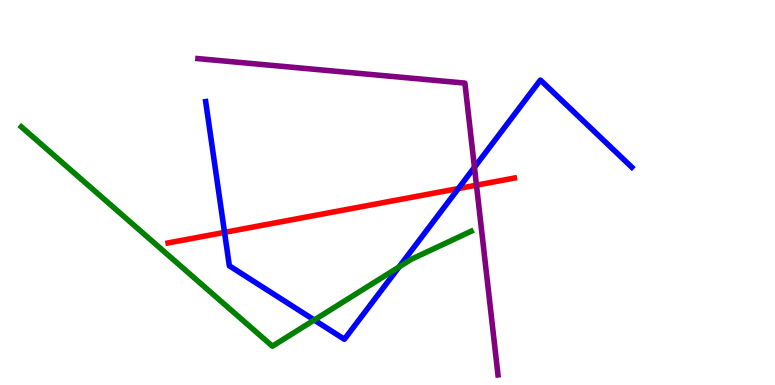[{'lines': ['blue', 'red'], 'intersections': [{'x': 2.9, 'y': 3.96}, {'x': 5.91, 'y': 5.1}]}, {'lines': ['green', 'red'], 'intersections': []}, {'lines': ['purple', 'red'], 'intersections': [{'x': 6.15, 'y': 5.19}]}, {'lines': ['blue', 'green'], 'intersections': [{'x': 4.05, 'y': 1.69}, {'x': 5.15, 'y': 3.07}]}, {'lines': ['blue', 'purple'], 'intersections': [{'x': 6.12, 'y': 5.65}]}, {'lines': ['green', 'purple'], 'intersections': []}]